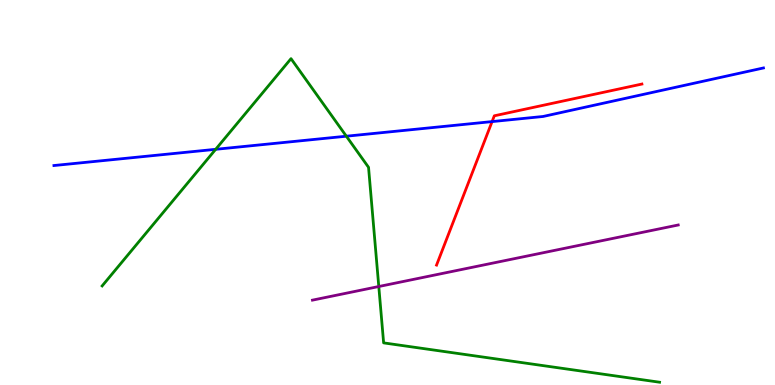[{'lines': ['blue', 'red'], 'intersections': [{'x': 6.35, 'y': 6.84}]}, {'lines': ['green', 'red'], 'intersections': []}, {'lines': ['purple', 'red'], 'intersections': []}, {'lines': ['blue', 'green'], 'intersections': [{'x': 2.78, 'y': 6.12}, {'x': 4.47, 'y': 6.46}]}, {'lines': ['blue', 'purple'], 'intersections': []}, {'lines': ['green', 'purple'], 'intersections': [{'x': 4.89, 'y': 2.56}]}]